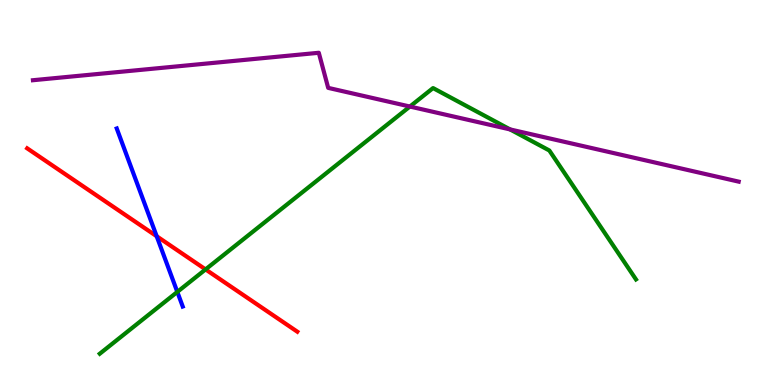[{'lines': ['blue', 'red'], 'intersections': [{'x': 2.02, 'y': 3.86}]}, {'lines': ['green', 'red'], 'intersections': [{'x': 2.65, 'y': 3.0}]}, {'lines': ['purple', 'red'], 'intersections': []}, {'lines': ['blue', 'green'], 'intersections': [{'x': 2.29, 'y': 2.42}]}, {'lines': ['blue', 'purple'], 'intersections': []}, {'lines': ['green', 'purple'], 'intersections': [{'x': 5.29, 'y': 7.23}, {'x': 6.58, 'y': 6.64}]}]